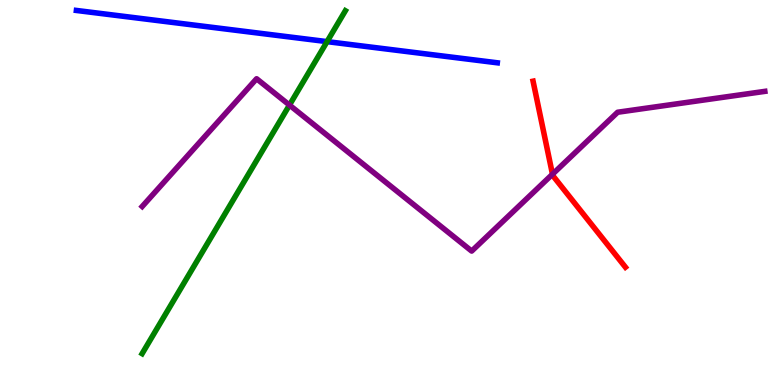[{'lines': ['blue', 'red'], 'intersections': []}, {'lines': ['green', 'red'], 'intersections': []}, {'lines': ['purple', 'red'], 'intersections': [{'x': 7.13, 'y': 5.47}]}, {'lines': ['blue', 'green'], 'intersections': [{'x': 4.22, 'y': 8.92}]}, {'lines': ['blue', 'purple'], 'intersections': []}, {'lines': ['green', 'purple'], 'intersections': [{'x': 3.74, 'y': 7.27}]}]